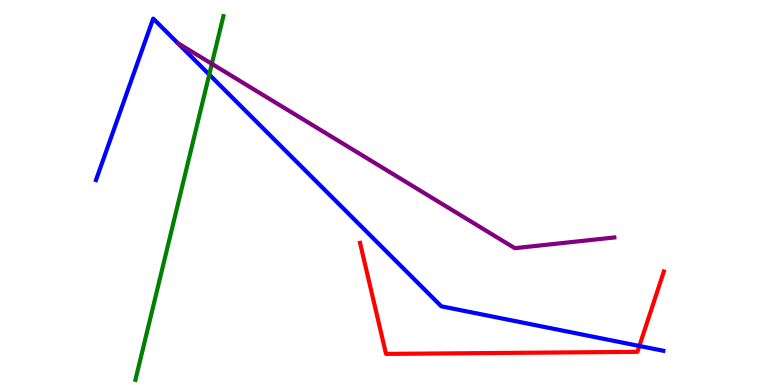[{'lines': ['blue', 'red'], 'intersections': [{'x': 8.25, 'y': 1.01}]}, {'lines': ['green', 'red'], 'intersections': []}, {'lines': ['purple', 'red'], 'intersections': []}, {'lines': ['blue', 'green'], 'intersections': [{'x': 2.7, 'y': 8.06}]}, {'lines': ['blue', 'purple'], 'intersections': []}, {'lines': ['green', 'purple'], 'intersections': [{'x': 2.73, 'y': 8.34}]}]